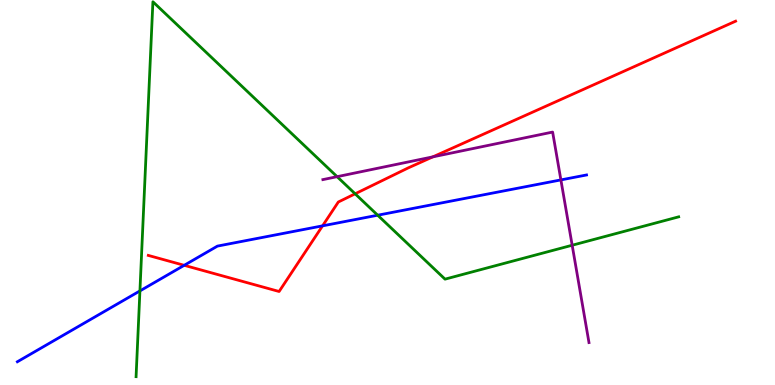[{'lines': ['blue', 'red'], 'intersections': [{'x': 2.38, 'y': 3.11}, {'x': 4.16, 'y': 4.13}]}, {'lines': ['green', 'red'], 'intersections': [{'x': 4.58, 'y': 4.97}]}, {'lines': ['purple', 'red'], 'intersections': [{'x': 5.59, 'y': 5.93}]}, {'lines': ['blue', 'green'], 'intersections': [{'x': 1.81, 'y': 2.44}, {'x': 4.87, 'y': 4.41}]}, {'lines': ['blue', 'purple'], 'intersections': [{'x': 7.24, 'y': 5.33}]}, {'lines': ['green', 'purple'], 'intersections': [{'x': 4.35, 'y': 5.41}, {'x': 7.38, 'y': 3.63}]}]